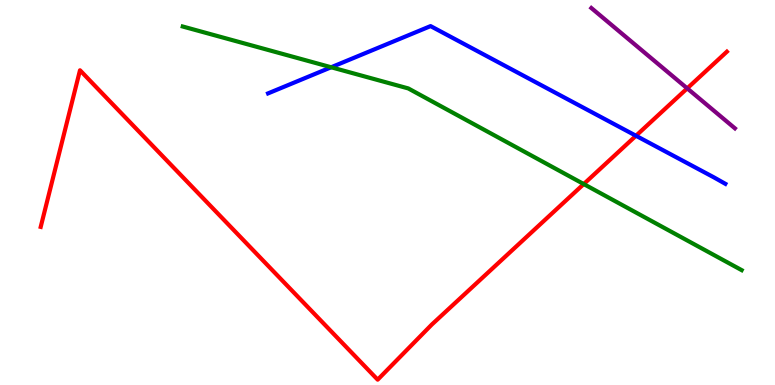[{'lines': ['blue', 'red'], 'intersections': [{'x': 8.21, 'y': 6.47}]}, {'lines': ['green', 'red'], 'intersections': [{'x': 7.53, 'y': 5.22}]}, {'lines': ['purple', 'red'], 'intersections': [{'x': 8.87, 'y': 7.7}]}, {'lines': ['blue', 'green'], 'intersections': [{'x': 4.27, 'y': 8.25}]}, {'lines': ['blue', 'purple'], 'intersections': []}, {'lines': ['green', 'purple'], 'intersections': []}]